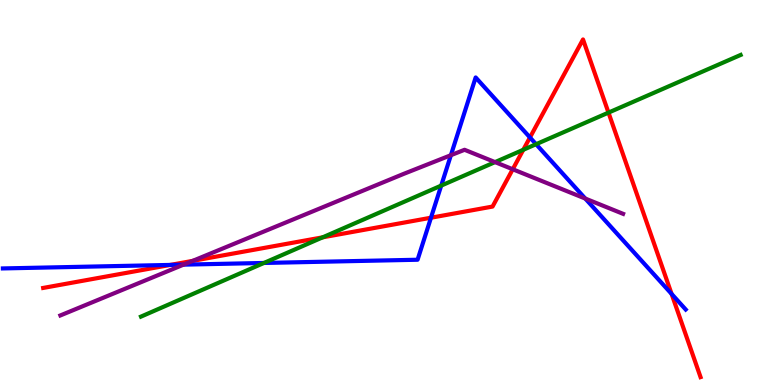[{'lines': ['blue', 'red'], 'intersections': [{'x': 2.2, 'y': 3.12}, {'x': 5.56, 'y': 4.35}, {'x': 6.84, 'y': 6.43}, {'x': 8.67, 'y': 2.37}]}, {'lines': ['green', 'red'], 'intersections': [{'x': 4.16, 'y': 3.84}, {'x': 6.75, 'y': 6.11}, {'x': 7.85, 'y': 7.07}]}, {'lines': ['purple', 'red'], 'intersections': [{'x': 2.49, 'y': 3.22}, {'x': 6.62, 'y': 5.6}]}, {'lines': ['blue', 'green'], 'intersections': [{'x': 3.41, 'y': 3.17}, {'x': 5.69, 'y': 5.18}, {'x': 6.92, 'y': 6.25}]}, {'lines': ['blue', 'purple'], 'intersections': [{'x': 2.37, 'y': 3.13}, {'x': 5.82, 'y': 5.97}, {'x': 7.55, 'y': 4.84}]}, {'lines': ['green', 'purple'], 'intersections': [{'x': 6.39, 'y': 5.79}]}]